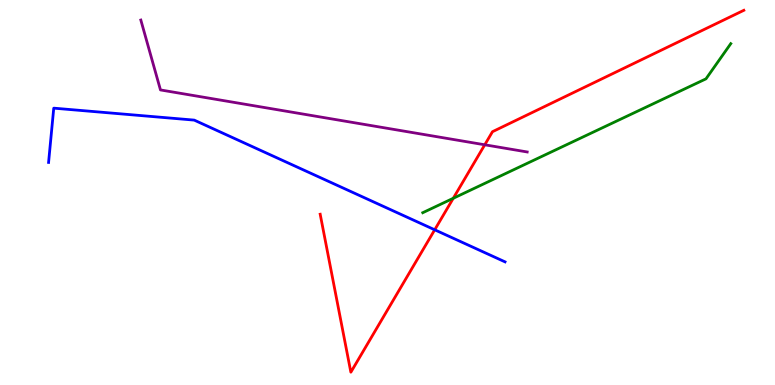[{'lines': ['blue', 'red'], 'intersections': [{'x': 5.61, 'y': 4.03}]}, {'lines': ['green', 'red'], 'intersections': [{'x': 5.85, 'y': 4.85}]}, {'lines': ['purple', 'red'], 'intersections': [{'x': 6.26, 'y': 6.24}]}, {'lines': ['blue', 'green'], 'intersections': []}, {'lines': ['blue', 'purple'], 'intersections': []}, {'lines': ['green', 'purple'], 'intersections': []}]